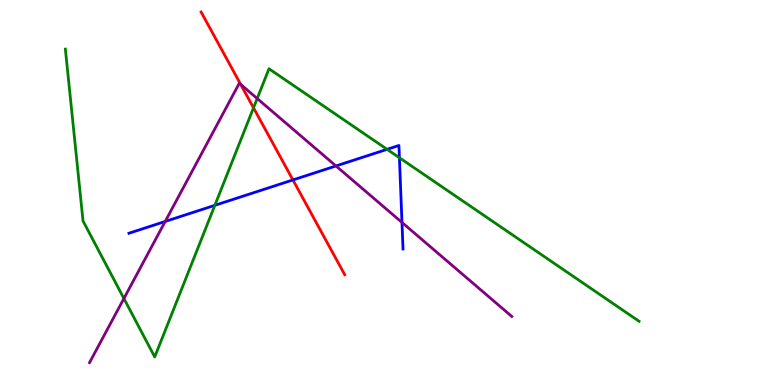[{'lines': ['blue', 'red'], 'intersections': [{'x': 3.78, 'y': 5.33}]}, {'lines': ['green', 'red'], 'intersections': [{'x': 3.27, 'y': 7.2}]}, {'lines': ['purple', 'red'], 'intersections': [{'x': 3.11, 'y': 7.81}]}, {'lines': ['blue', 'green'], 'intersections': [{'x': 2.77, 'y': 4.67}, {'x': 4.99, 'y': 6.12}, {'x': 5.15, 'y': 5.9}]}, {'lines': ['blue', 'purple'], 'intersections': [{'x': 2.13, 'y': 4.25}, {'x': 4.34, 'y': 5.69}, {'x': 5.19, 'y': 4.22}]}, {'lines': ['green', 'purple'], 'intersections': [{'x': 1.6, 'y': 2.25}, {'x': 3.32, 'y': 7.44}]}]